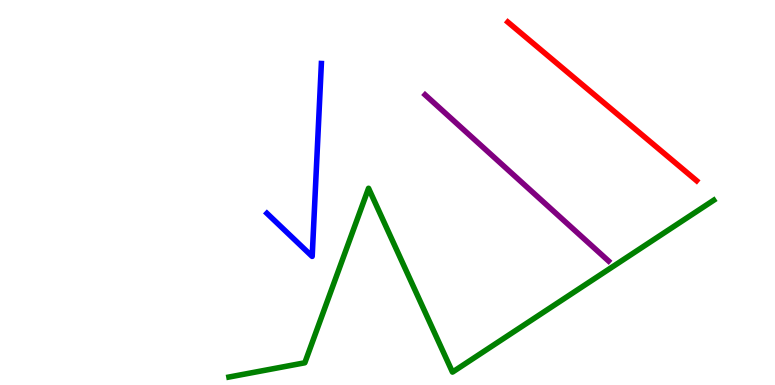[{'lines': ['blue', 'red'], 'intersections': []}, {'lines': ['green', 'red'], 'intersections': []}, {'lines': ['purple', 'red'], 'intersections': []}, {'lines': ['blue', 'green'], 'intersections': []}, {'lines': ['blue', 'purple'], 'intersections': []}, {'lines': ['green', 'purple'], 'intersections': []}]